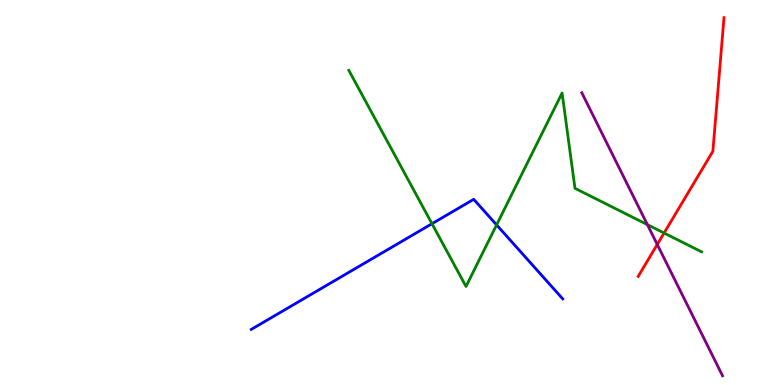[{'lines': ['blue', 'red'], 'intersections': []}, {'lines': ['green', 'red'], 'intersections': [{'x': 8.57, 'y': 3.95}]}, {'lines': ['purple', 'red'], 'intersections': [{'x': 8.48, 'y': 3.65}]}, {'lines': ['blue', 'green'], 'intersections': [{'x': 5.57, 'y': 4.19}, {'x': 6.41, 'y': 4.16}]}, {'lines': ['blue', 'purple'], 'intersections': []}, {'lines': ['green', 'purple'], 'intersections': [{'x': 8.35, 'y': 4.17}]}]